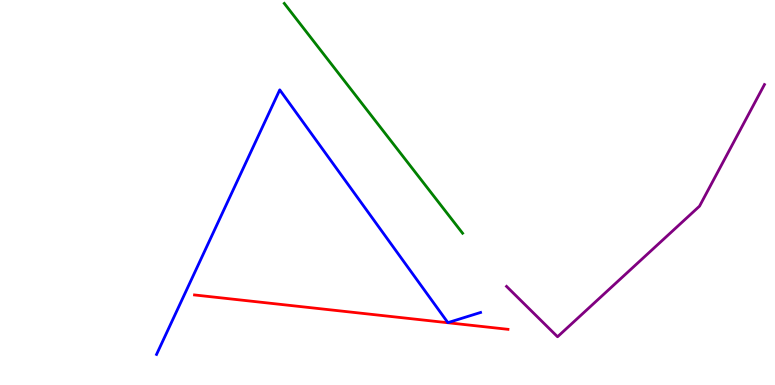[{'lines': ['blue', 'red'], 'intersections': []}, {'lines': ['green', 'red'], 'intersections': []}, {'lines': ['purple', 'red'], 'intersections': []}, {'lines': ['blue', 'green'], 'intersections': []}, {'lines': ['blue', 'purple'], 'intersections': []}, {'lines': ['green', 'purple'], 'intersections': []}]